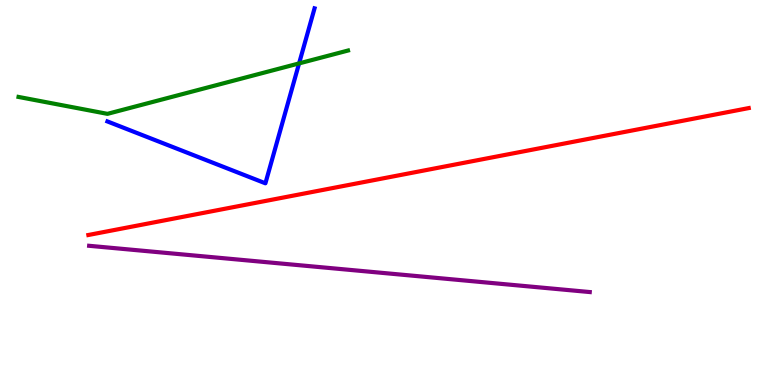[{'lines': ['blue', 'red'], 'intersections': []}, {'lines': ['green', 'red'], 'intersections': []}, {'lines': ['purple', 'red'], 'intersections': []}, {'lines': ['blue', 'green'], 'intersections': [{'x': 3.86, 'y': 8.35}]}, {'lines': ['blue', 'purple'], 'intersections': []}, {'lines': ['green', 'purple'], 'intersections': []}]